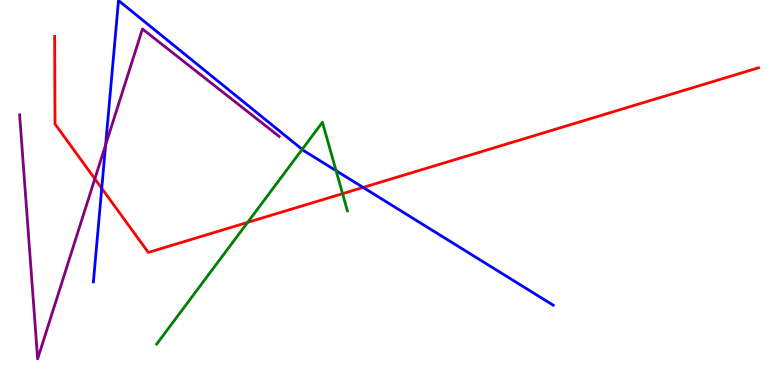[{'lines': ['blue', 'red'], 'intersections': [{'x': 1.31, 'y': 5.11}, {'x': 4.69, 'y': 5.13}]}, {'lines': ['green', 'red'], 'intersections': [{'x': 3.19, 'y': 4.22}, {'x': 4.42, 'y': 4.97}]}, {'lines': ['purple', 'red'], 'intersections': [{'x': 1.22, 'y': 5.36}]}, {'lines': ['blue', 'green'], 'intersections': [{'x': 3.9, 'y': 6.12}, {'x': 4.34, 'y': 5.57}]}, {'lines': ['blue', 'purple'], 'intersections': [{'x': 1.36, 'y': 6.24}]}, {'lines': ['green', 'purple'], 'intersections': []}]